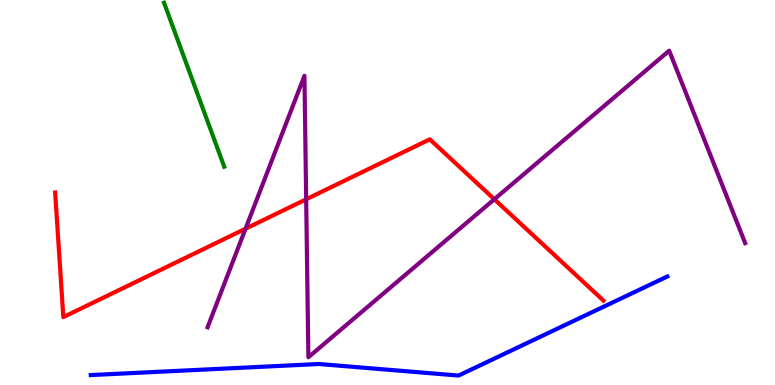[{'lines': ['blue', 'red'], 'intersections': []}, {'lines': ['green', 'red'], 'intersections': []}, {'lines': ['purple', 'red'], 'intersections': [{'x': 3.17, 'y': 4.06}, {'x': 3.95, 'y': 4.82}, {'x': 6.38, 'y': 4.82}]}, {'lines': ['blue', 'green'], 'intersections': []}, {'lines': ['blue', 'purple'], 'intersections': []}, {'lines': ['green', 'purple'], 'intersections': []}]